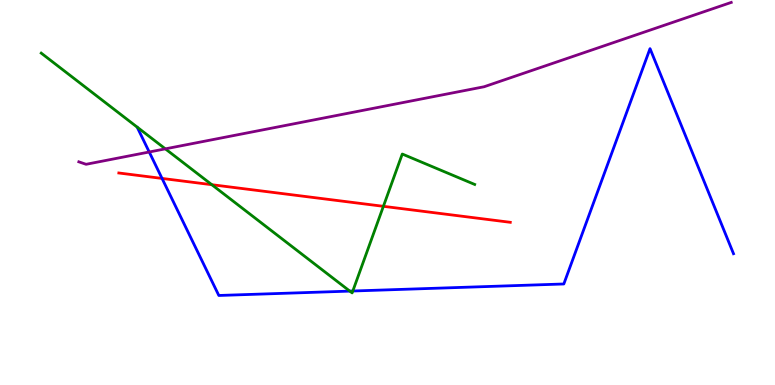[{'lines': ['blue', 'red'], 'intersections': [{'x': 2.09, 'y': 5.37}]}, {'lines': ['green', 'red'], 'intersections': [{'x': 2.73, 'y': 5.2}, {'x': 4.95, 'y': 4.64}]}, {'lines': ['purple', 'red'], 'intersections': []}, {'lines': ['blue', 'green'], 'intersections': [{'x': 4.51, 'y': 2.44}, {'x': 4.55, 'y': 2.44}]}, {'lines': ['blue', 'purple'], 'intersections': [{'x': 1.93, 'y': 6.05}]}, {'lines': ['green', 'purple'], 'intersections': [{'x': 2.13, 'y': 6.13}]}]